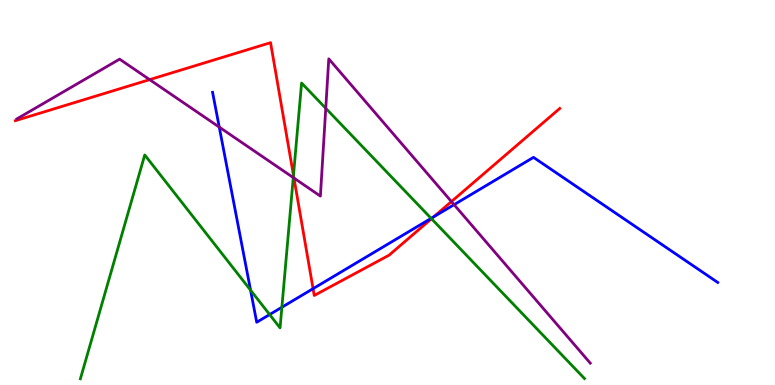[{'lines': ['blue', 'red'], 'intersections': [{'x': 4.04, 'y': 2.5}, {'x': 5.6, 'y': 4.37}]}, {'lines': ['green', 'red'], 'intersections': [{'x': 3.79, 'y': 5.45}, {'x': 5.57, 'y': 4.32}]}, {'lines': ['purple', 'red'], 'intersections': [{'x': 1.93, 'y': 7.93}, {'x': 3.79, 'y': 5.37}, {'x': 5.82, 'y': 4.76}]}, {'lines': ['blue', 'green'], 'intersections': [{'x': 3.23, 'y': 2.46}, {'x': 3.48, 'y': 1.83}, {'x': 3.64, 'y': 2.02}, {'x': 5.56, 'y': 4.33}]}, {'lines': ['blue', 'purple'], 'intersections': [{'x': 2.83, 'y': 6.7}, {'x': 5.86, 'y': 4.68}]}, {'lines': ['green', 'purple'], 'intersections': [{'x': 3.78, 'y': 5.39}, {'x': 4.2, 'y': 7.19}]}]